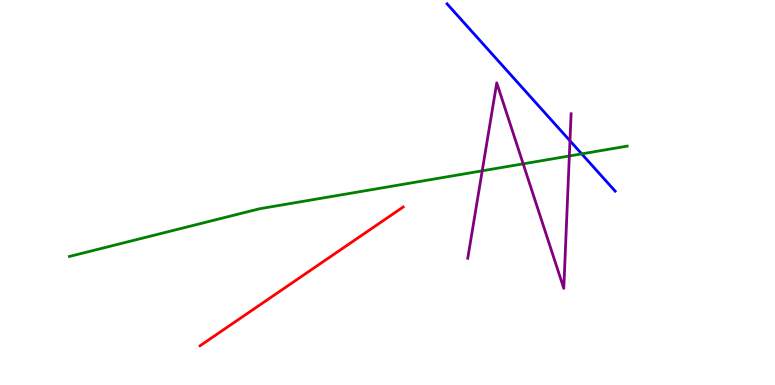[{'lines': ['blue', 'red'], 'intersections': []}, {'lines': ['green', 'red'], 'intersections': []}, {'lines': ['purple', 'red'], 'intersections': []}, {'lines': ['blue', 'green'], 'intersections': [{'x': 7.51, 'y': 6.0}]}, {'lines': ['blue', 'purple'], 'intersections': [{'x': 7.35, 'y': 6.34}]}, {'lines': ['green', 'purple'], 'intersections': [{'x': 6.22, 'y': 5.56}, {'x': 6.75, 'y': 5.74}, {'x': 7.35, 'y': 5.95}]}]